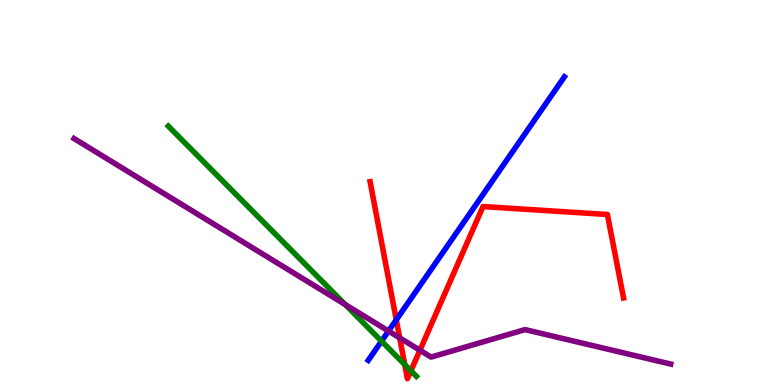[{'lines': ['blue', 'red'], 'intersections': [{'x': 5.11, 'y': 1.69}]}, {'lines': ['green', 'red'], 'intersections': [{'x': 5.22, 'y': 0.53}, {'x': 5.3, 'y': 0.369}]}, {'lines': ['purple', 'red'], 'intersections': [{'x': 5.16, 'y': 1.22}, {'x': 5.42, 'y': 0.902}]}, {'lines': ['blue', 'green'], 'intersections': [{'x': 4.92, 'y': 1.14}]}, {'lines': ['blue', 'purple'], 'intersections': [{'x': 5.01, 'y': 1.4}]}, {'lines': ['green', 'purple'], 'intersections': [{'x': 4.45, 'y': 2.09}]}]